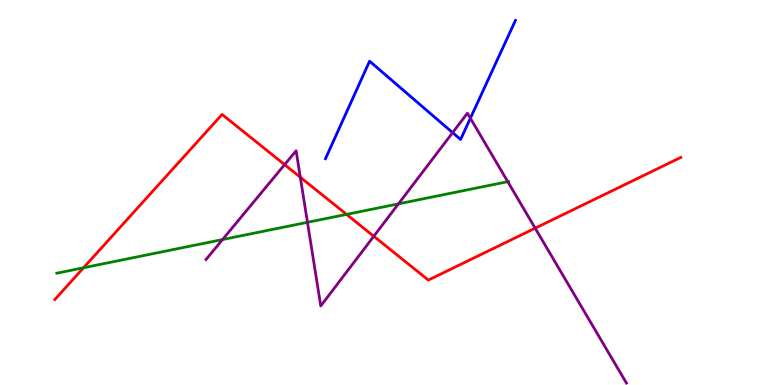[{'lines': ['blue', 'red'], 'intersections': []}, {'lines': ['green', 'red'], 'intersections': [{'x': 1.08, 'y': 3.05}, {'x': 4.47, 'y': 4.43}]}, {'lines': ['purple', 'red'], 'intersections': [{'x': 3.67, 'y': 5.72}, {'x': 3.87, 'y': 5.4}, {'x': 4.82, 'y': 3.86}, {'x': 6.91, 'y': 4.07}]}, {'lines': ['blue', 'green'], 'intersections': []}, {'lines': ['blue', 'purple'], 'intersections': [{'x': 5.84, 'y': 6.55}, {'x': 6.07, 'y': 6.93}]}, {'lines': ['green', 'purple'], 'intersections': [{'x': 2.87, 'y': 3.78}, {'x': 3.97, 'y': 4.23}, {'x': 5.14, 'y': 4.71}, {'x': 6.55, 'y': 5.28}]}]